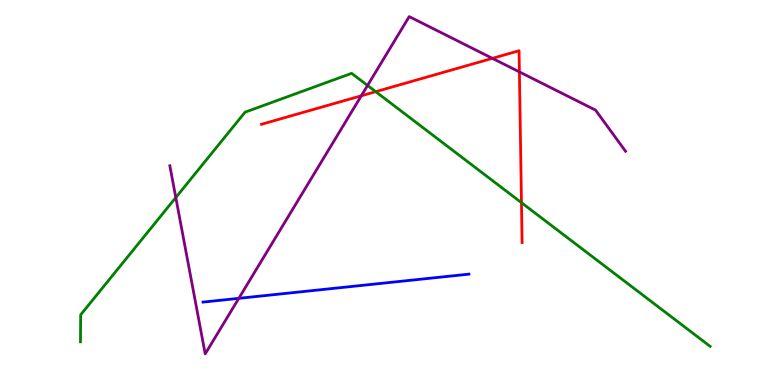[{'lines': ['blue', 'red'], 'intersections': []}, {'lines': ['green', 'red'], 'intersections': [{'x': 4.85, 'y': 7.62}, {'x': 6.73, 'y': 4.74}]}, {'lines': ['purple', 'red'], 'intersections': [{'x': 4.66, 'y': 7.51}, {'x': 6.35, 'y': 8.48}, {'x': 6.7, 'y': 8.13}]}, {'lines': ['blue', 'green'], 'intersections': []}, {'lines': ['blue', 'purple'], 'intersections': [{'x': 3.08, 'y': 2.25}]}, {'lines': ['green', 'purple'], 'intersections': [{'x': 2.27, 'y': 4.87}, {'x': 4.74, 'y': 7.78}]}]